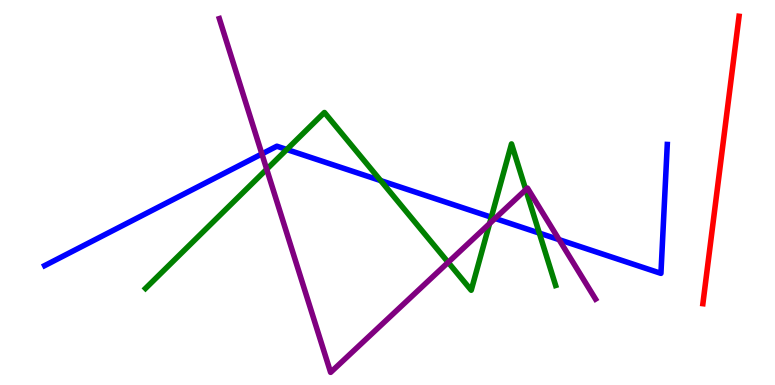[{'lines': ['blue', 'red'], 'intersections': []}, {'lines': ['green', 'red'], 'intersections': []}, {'lines': ['purple', 'red'], 'intersections': []}, {'lines': ['blue', 'green'], 'intersections': [{'x': 3.7, 'y': 6.12}, {'x': 4.91, 'y': 5.31}, {'x': 6.34, 'y': 4.36}, {'x': 6.96, 'y': 3.95}]}, {'lines': ['blue', 'purple'], 'intersections': [{'x': 3.38, 'y': 6.0}, {'x': 6.39, 'y': 4.33}, {'x': 7.21, 'y': 3.78}]}, {'lines': ['green', 'purple'], 'intersections': [{'x': 3.44, 'y': 5.6}, {'x': 5.78, 'y': 3.19}, {'x': 6.32, 'y': 4.19}, {'x': 6.78, 'y': 5.07}]}]